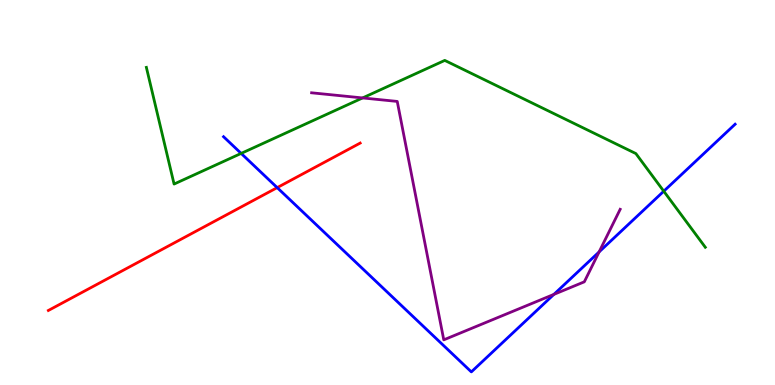[{'lines': ['blue', 'red'], 'intersections': [{'x': 3.58, 'y': 5.13}]}, {'lines': ['green', 'red'], 'intersections': []}, {'lines': ['purple', 'red'], 'intersections': []}, {'lines': ['blue', 'green'], 'intersections': [{'x': 3.11, 'y': 6.02}, {'x': 8.56, 'y': 5.03}]}, {'lines': ['blue', 'purple'], 'intersections': [{'x': 7.15, 'y': 2.35}, {'x': 7.73, 'y': 3.46}]}, {'lines': ['green', 'purple'], 'intersections': [{'x': 4.68, 'y': 7.46}]}]